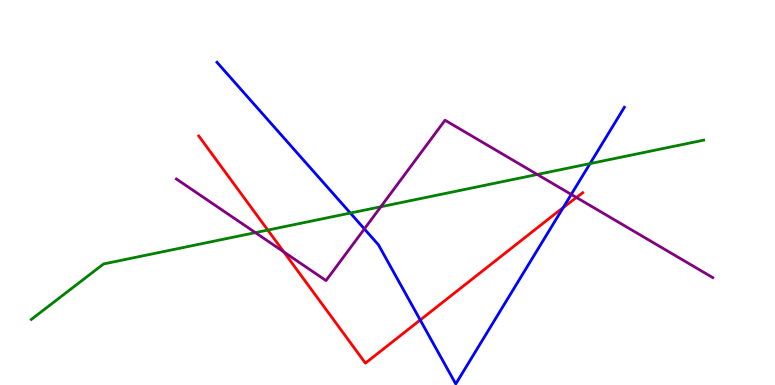[{'lines': ['blue', 'red'], 'intersections': [{'x': 5.42, 'y': 1.69}, {'x': 7.27, 'y': 4.61}]}, {'lines': ['green', 'red'], 'intersections': [{'x': 3.46, 'y': 4.02}]}, {'lines': ['purple', 'red'], 'intersections': [{'x': 3.66, 'y': 3.46}, {'x': 7.44, 'y': 4.87}]}, {'lines': ['blue', 'green'], 'intersections': [{'x': 4.52, 'y': 4.47}, {'x': 7.61, 'y': 5.75}]}, {'lines': ['blue', 'purple'], 'intersections': [{'x': 4.7, 'y': 4.05}, {'x': 7.37, 'y': 4.95}]}, {'lines': ['green', 'purple'], 'intersections': [{'x': 3.3, 'y': 3.96}, {'x': 4.91, 'y': 4.63}, {'x': 6.93, 'y': 5.47}]}]